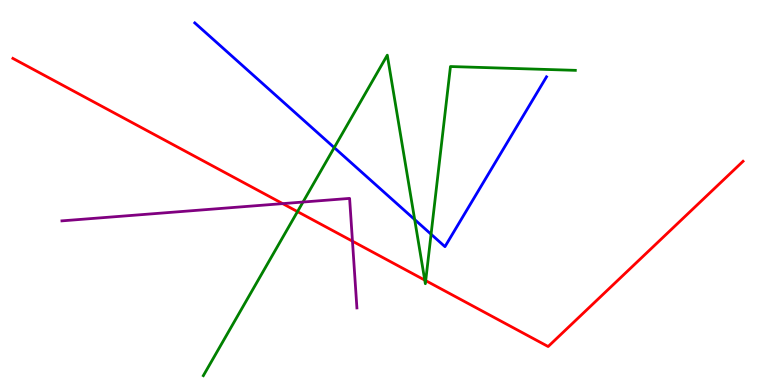[{'lines': ['blue', 'red'], 'intersections': []}, {'lines': ['green', 'red'], 'intersections': [{'x': 3.84, 'y': 4.5}, {'x': 5.48, 'y': 2.72}, {'x': 5.49, 'y': 2.71}]}, {'lines': ['purple', 'red'], 'intersections': [{'x': 3.65, 'y': 4.71}, {'x': 4.55, 'y': 3.74}]}, {'lines': ['blue', 'green'], 'intersections': [{'x': 4.31, 'y': 6.17}, {'x': 5.35, 'y': 4.3}, {'x': 5.56, 'y': 3.92}]}, {'lines': ['blue', 'purple'], 'intersections': []}, {'lines': ['green', 'purple'], 'intersections': [{'x': 3.91, 'y': 4.75}]}]